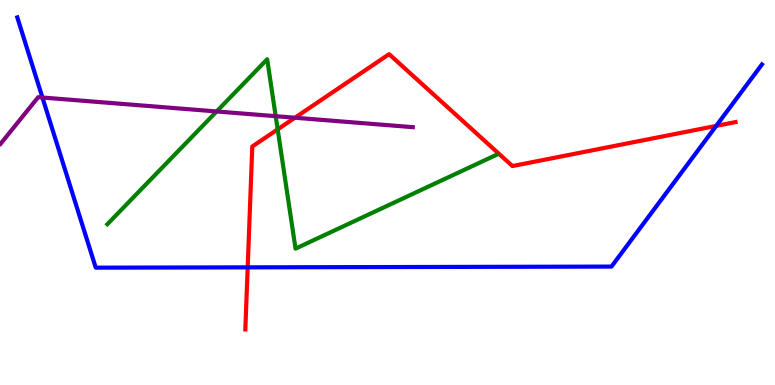[{'lines': ['blue', 'red'], 'intersections': [{'x': 3.2, 'y': 3.06}, {'x': 9.24, 'y': 6.73}]}, {'lines': ['green', 'red'], 'intersections': [{'x': 3.58, 'y': 6.64}]}, {'lines': ['purple', 'red'], 'intersections': [{'x': 3.81, 'y': 6.94}]}, {'lines': ['blue', 'green'], 'intersections': []}, {'lines': ['blue', 'purple'], 'intersections': [{'x': 0.547, 'y': 7.47}]}, {'lines': ['green', 'purple'], 'intersections': [{'x': 2.8, 'y': 7.1}, {'x': 3.56, 'y': 6.98}]}]